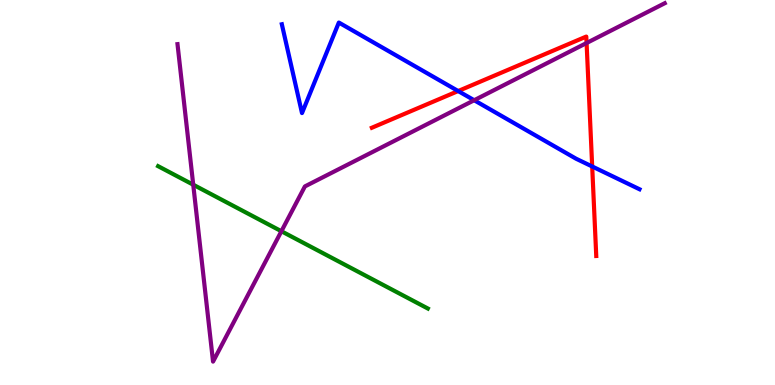[{'lines': ['blue', 'red'], 'intersections': [{'x': 5.91, 'y': 7.64}, {'x': 7.64, 'y': 5.68}]}, {'lines': ['green', 'red'], 'intersections': []}, {'lines': ['purple', 'red'], 'intersections': [{'x': 7.57, 'y': 8.88}]}, {'lines': ['blue', 'green'], 'intersections': []}, {'lines': ['blue', 'purple'], 'intersections': [{'x': 6.12, 'y': 7.4}]}, {'lines': ['green', 'purple'], 'intersections': [{'x': 2.49, 'y': 5.2}, {'x': 3.63, 'y': 3.99}]}]